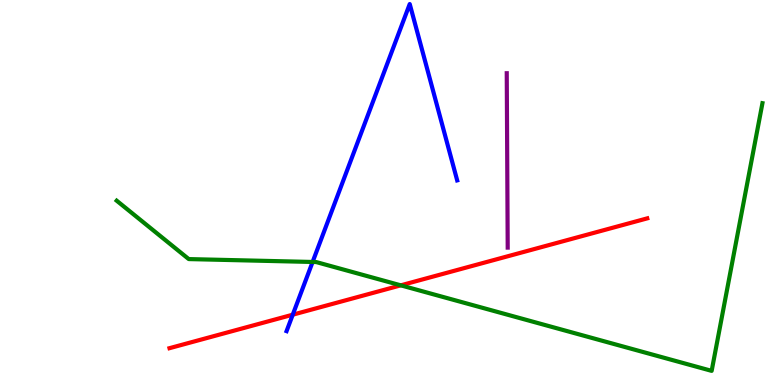[{'lines': ['blue', 'red'], 'intersections': [{'x': 3.78, 'y': 1.83}]}, {'lines': ['green', 'red'], 'intersections': [{'x': 5.17, 'y': 2.59}]}, {'lines': ['purple', 'red'], 'intersections': []}, {'lines': ['blue', 'green'], 'intersections': [{'x': 4.03, 'y': 3.2}]}, {'lines': ['blue', 'purple'], 'intersections': []}, {'lines': ['green', 'purple'], 'intersections': []}]